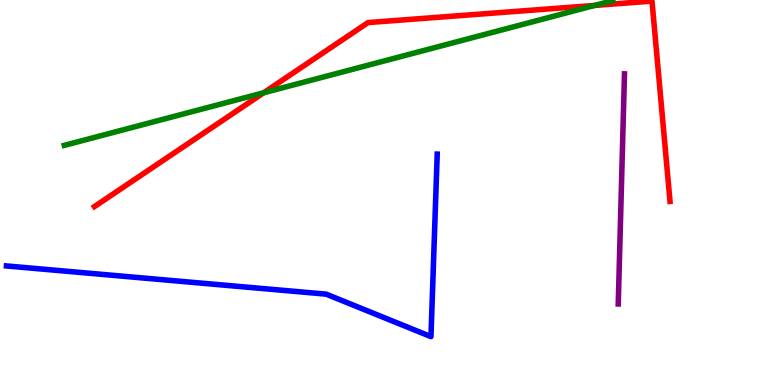[{'lines': ['blue', 'red'], 'intersections': []}, {'lines': ['green', 'red'], 'intersections': [{'x': 3.4, 'y': 7.59}, {'x': 7.67, 'y': 9.86}]}, {'lines': ['purple', 'red'], 'intersections': []}, {'lines': ['blue', 'green'], 'intersections': []}, {'lines': ['blue', 'purple'], 'intersections': []}, {'lines': ['green', 'purple'], 'intersections': []}]